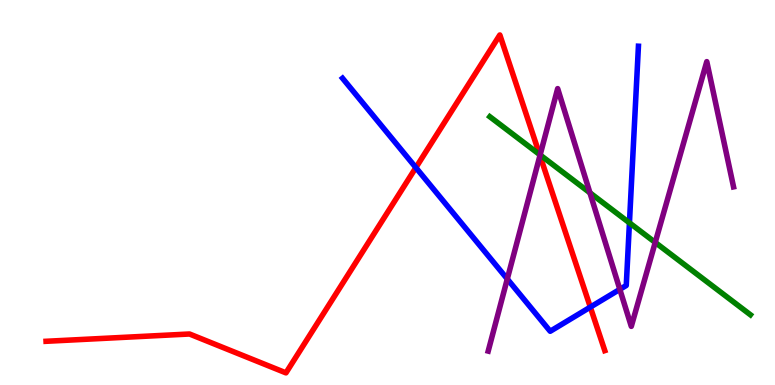[{'lines': ['blue', 'red'], 'intersections': [{'x': 5.37, 'y': 5.65}, {'x': 7.62, 'y': 2.02}]}, {'lines': ['green', 'red'], 'intersections': [{'x': 6.96, 'y': 5.99}]}, {'lines': ['purple', 'red'], 'intersections': [{'x': 6.97, 'y': 5.96}]}, {'lines': ['blue', 'green'], 'intersections': [{'x': 8.12, 'y': 4.21}]}, {'lines': ['blue', 'purple'], 'intersections': [{'x': 6.55, 'y': 2.75}, {'x': 8.0, 'y': 2.48}]}, {'lines': ['green', 'purple'], 'intersections': [{'x': 6.97, 'y': 5.98}, {'x': 7.61, 'y': 4.99}, {'x': 8.45, 'y': 3.7}]}]